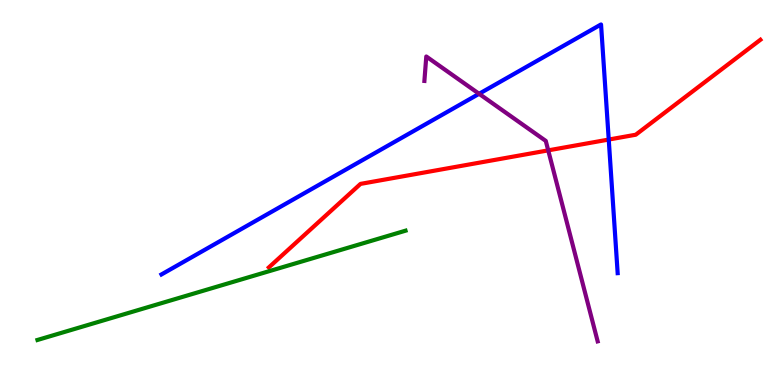[{'lines': ['blue', 'red'], 'intersections': [{'x': 7.85, 'y': 6.38}]}, {'lines': ['green', 'red'], 'intersections': []}, {'lines': ['purple', 'red'], 'intersections': [{'x': 7.07, 'y': 6.09}]}, {'lines': ['blue', 'green'], 'intersections': []}, {'lines': ['blue', 'purple'], 'intersections': [{'x': 6.18, 'y': 7.56}]}, {'lines': ['green', 'purple'], 'intersections': []}]